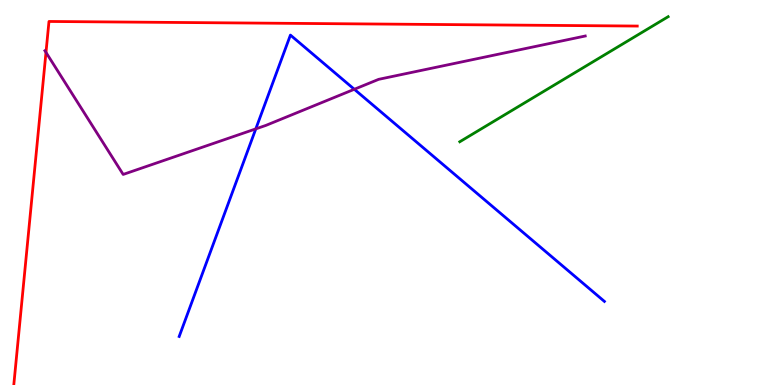[{'lines': ['blue', 'red'], 'intersections': []}, {'lines': ['green', 'red'], 'intersections': []}, {'lines': ['purple', 'red'], 'intersections': [{'x': 0.593, 'y': 8.64}]}, {'lines': ['blue', 'green'], 'intersections': []}, {'lines': ['blue', 'purple'], 'intersections': [{'x': 3.3, 'y': 6.65}, {'x': 4.57, 'y': 7.68}]}, {'lines': ['green', 'purple'], 'intersections': []}]